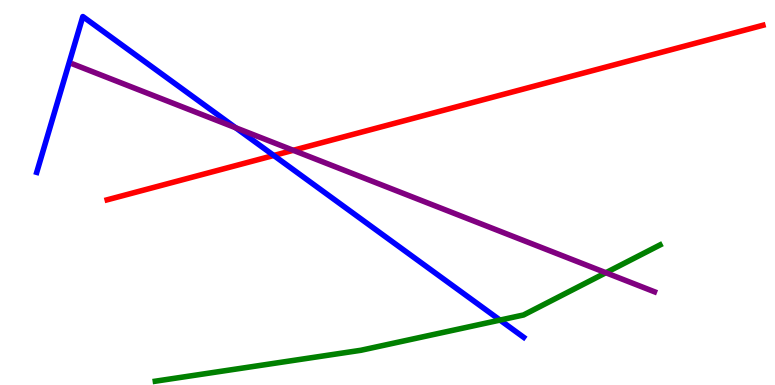[{'lines': ['blue', 'red'], 'intersections': [{'x': 3.53, 'y': 5.96}]}, {'lines': ['green', 'red'], 'intersections': []}, {'lines': ['purple', 'red'], 'intersections': [{'x': 3.78, 'y': 6.1}]}, {'lines': ['blue', 'green'], 'intersections': [{'x': 6.45, 'y': 1.69}]}, {'lines': ['blue', 'purple'], 'intersections': [{'x': 3.04, 'y': 6.68}]}, {'lines': ['green', 'purple'], 'intersections': [{'x': 7.82, 'y': 2.92}]}]